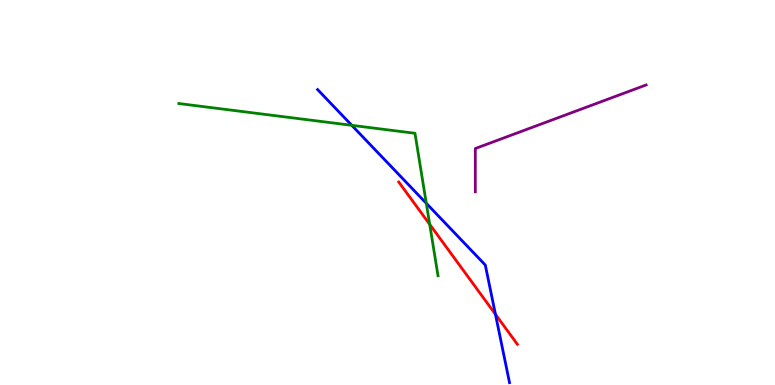[{'lines': ['blue', 'red'], 'intersections': [{'x': 6.39, 'y': 1.84}]}, {'lines': ['green', 'red'], 'intersections': [{'x': 5.54, 'y': 4.17}]}, {'lines': ['purple', 'red'], 'intersections': []}, {'lines': ['blue', 'green'], 'intersections': [{'x': 4.54, 'y': 6.74}, {'x': 5.5, 'y': 4.72}]}, {'lines': ['blue', 'purple'], 'intersections': []}, {'lines': ['green', 'purple'], 'intersections': []}]